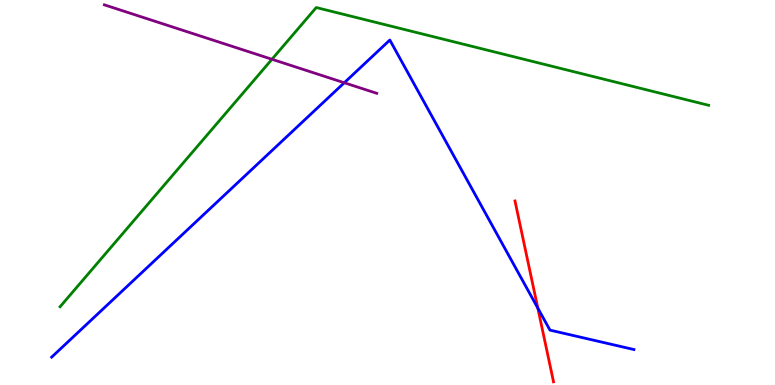[{'lines': ['blue', 'red'], 'intersections': [{'x': 6.94, 'y': 2.0}]}, {'lines': ['green', 'red'], 'intersections': []}, {'lines': ['purple', 'red'], 'intersections': []}, {'lines': ['blue', 'green'], 'intersections': []}, {'lines': ['blue', 'purple'], 'intersections': [{'x': 4.44, 'y': 7.85}]}, {'lines': ['green', 'purple'], 'intersections': [{'x': 3.51, 'y': 8.46}]}]